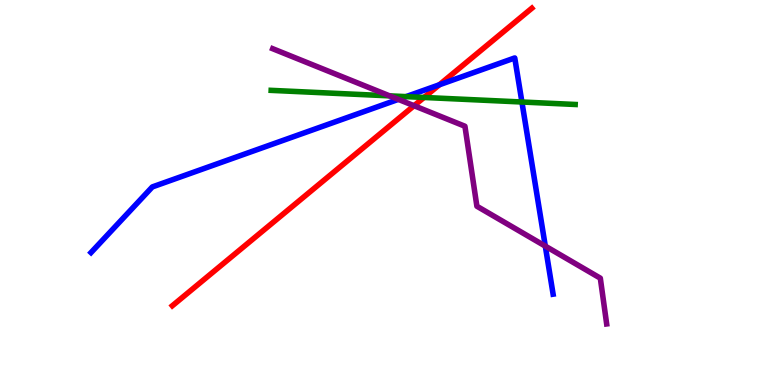[{'lines': ['blue', 'red'], 'intersections': [{'x': 5.67, 'y': 7.8}]}, {'lines': ['green', 'red'], 'intersections': [{'x': 5.47, 'y': 7.47}]}, {'lines': ['purple', 'red'], 'intersections': [{'x': 5.34, 'y': 7.25}]}, {'lines': ['blue', 'green'], 'intersections': [{'x': 5.24, 'y': 7.49}, {'x': 6.73, 'y': 7.35}]}, {'lines': ['blue', 'purple'], 'intersections': [{'x': 5.14, 'y': 7.42}, {'x': 7.04, 'y': 3.61}]}, {'lines': ['green', 'purple'], 'intersections': [{'x': 5.03, 'y': 7.51}]}]